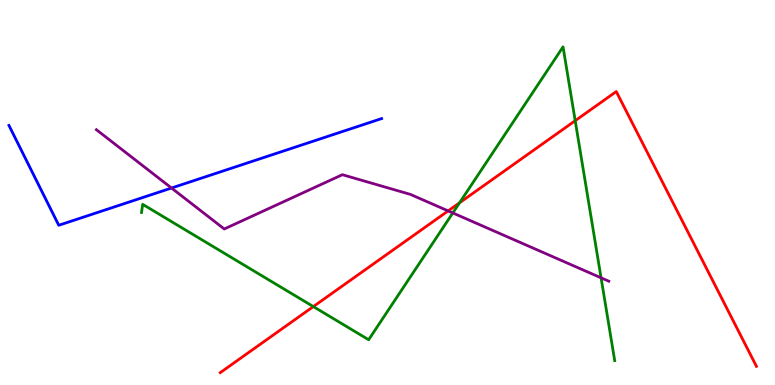[{'lines': ['blue', 'red'], 'intersections': []}, {'lines': ['green', 'red'], 'intersections': [{'x': 4.04, 'y': 2.04}, {'x': 5.93, 'y': 4.73}, {'x': 7.42, 'y': 6.86}]}, {'lines': ['purple', 'red'], 'intersections': [{'x': 5.78, 'y': 4.52}]}, {'lines': ['blue', 'green'], 'intersections': []}, {'lines': ['blue', 'purple'], 'intersections': [{'x': 2.21, 'y': 5.12}]}, {'lines': ['green', 'purple'], 'intersections': [{'x': 5.84, 'y': 4.47}, {'x': 7.76, 'y': 2.78}]}]